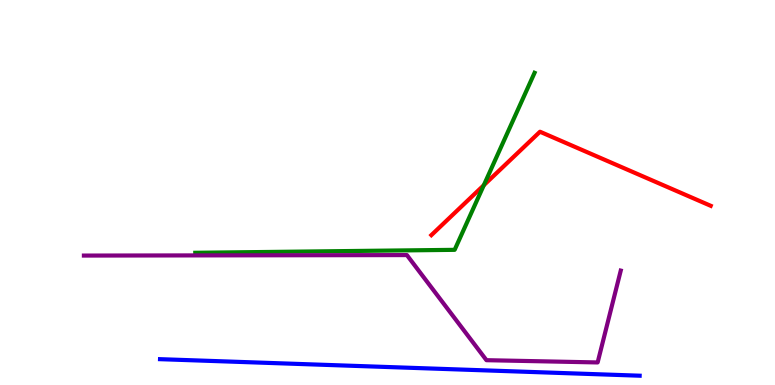[{'lines': ['blue', 'red'], 'intersections': []}, {'lines': ['green', 'red'], 'intersections': [{'x': 6.24, 'y': 5.19}]}, {'lines': ['purple', 'red'], 'intersections': []}, {'lines': ['blue', 'green'], 'intersections': []}, {'lines': ['blue', 'purple'], 'intersections': []}, {'lines': ['green', 'purple'], 'intersections': []}]